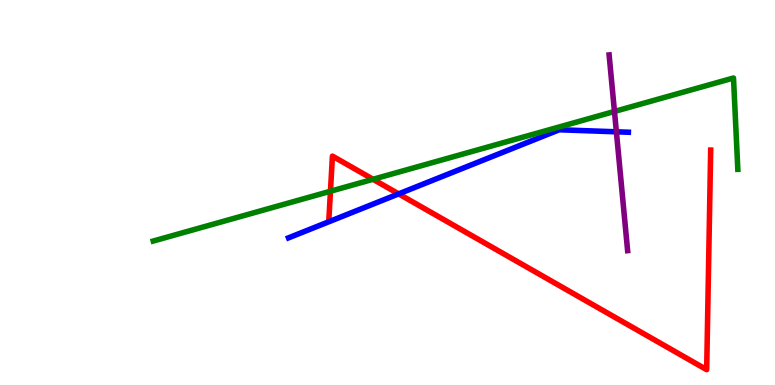[{'lines': ['blue', 'red'], 'intersections': [{'x': 5.14, 'y': 4.96}]}, {'lines': ['green', 'red'], 'intersections': [{'x': 4.26, 'y': 5.03}, {'x': 4.81, 'y': 5.34}]}, {'lines': ['purple', 'red'], 'intersections': []}, {'lines': ['blue', 'green'], 'intersections': []}, {'lines': ['blue', 'purple'], 'intersections': [{'x': 7.95, 'y': 6.58}]}, {'lines': ['green', 'purple'], 'intersections': [{'x': 7.93, 'y': 7.11}]}]